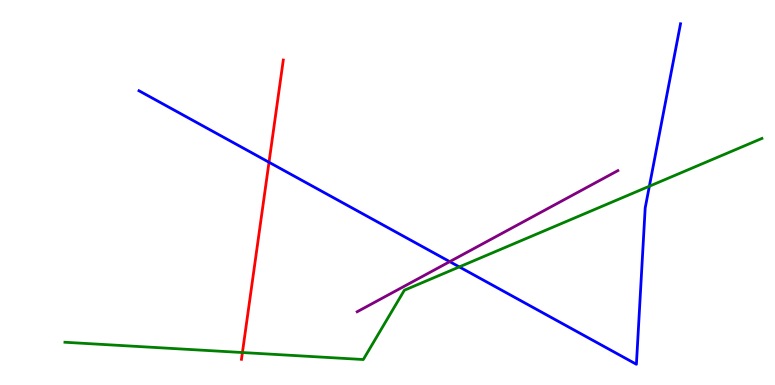[{'lines': ['blue', 'red'], 'intersections': [{'x': 3.47, 'y': 5.79}]}, {'lines': ['green', 'red'], 'intersections': [{'x': 3.13, 'y': 0.843}]}, {'lines': ['purple', 'red'], 'intersections': []}, {'lines': ['blue', 'green'], 'intersections': [{'x': 5.93, 'y': 3.07}, {'x': 8.38, 'y': 5.16}]}, {'lines': ['blue', 'purple'], 'intersections': [{'x': 5.8, 'y': 3.2}]}, {'lines': ['green', 'purple'], 'intersections': []}]